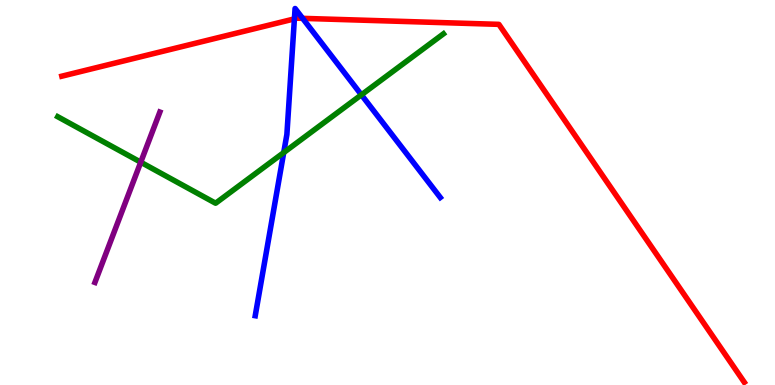[{'lines': ['blue', 'red'], 'intersections': [{'x': 3.8, 'y': 9.51}, {'x': 3.91, 'y': 9.52}]}, {'lines': ['green', 'red'], 'intersections': []}, {'lines': ['purple', 'red'], 'intersections': []}, {'lines': ['blue', 'green'], 'intersections': [{'x': 3.66, 'y': 6.04}, {'x': 4.66, 'y': 7.54}]}, {'lines': ['blue', 'purple'], 'intersections': []}, {'lines': ['green', 'purple'], 'intersections': [{'x': 1.82, 'y': 5.79}]}]